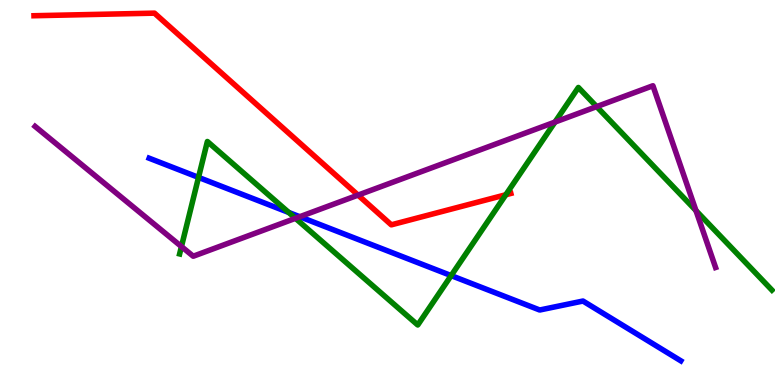[{'lines': ['blue', 'red'], 'intersections': []}, {'lines': ['green', 'red'], 'intersections': [{'x': 6.53, 'y': 4.94}]}, {'lines': ['purple', 'red'], 'intersections': [{'x': 4.62, 'y': 4.93}]}, {'lines': ['blue', 'green'], 'intersections': [{'x': 2.56, 'y': 5.39}, {'x': 3.73, 'y': 4.48}, {'x': 5.82, 'y': 2.84}]}, {'lines': ['blue', 'purple'], 'intersections': [{'x': 3.87, 'y': 4.37}]}, {'lines': ['green', 'purple'], 'intersections': [{'x': 2.34, 'y': 3.6}, {'x': 3.81, 'y': 4.33}, {'x': 7.16, 'y': 6.83}, {'x': 7.7, 'y': 7.23}, {'x': 8.98, 'y': 4.53}]}]